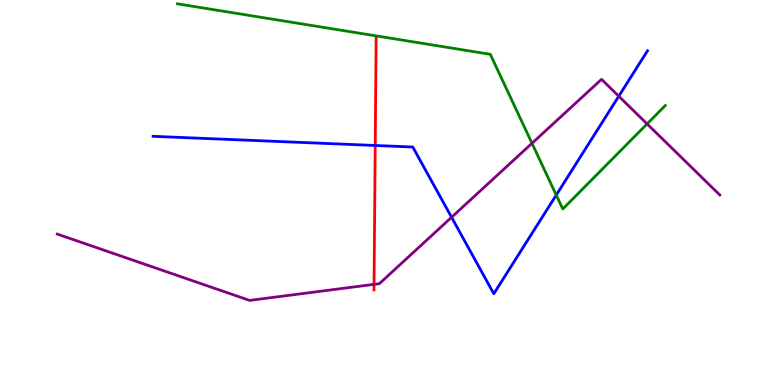[{'lines': ['blue', 'red'], 'intersections': [{'x': 4.84, 'y': 6.22}]}, {'lines': ['green', 'red'], 'intersections': []}, {'lines': ['purple', 'red'], 'intersections': [{'x': 4.83, 'y': 2.61}]}, {'lines': ['blue', 'green'], 'intersections': [{'x': 7.18, 'y': 4.93}]}, {'lines': ['blue', 'purple'], 'intersections': [{'x': 5.83, 'y': 4.36}, {'x': 7.98, 'y': 7.5}]}, {'lines': ['green', 'purple'], 'intersections': [{'x': 6.86, 'y': 6.28}, {'x': 8.35, 'y': 6.78}]}]